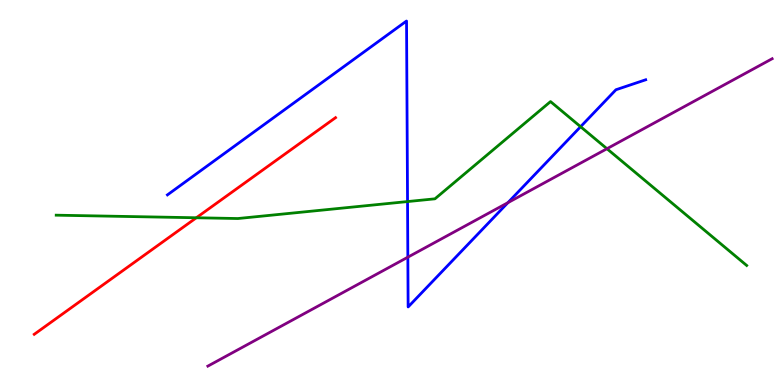[{'lines': ['blue', 'red'], 'intersections': []}, {'lines': ['green', 'red'], 'intersections': [{'x': 2.53, 'y': 4.34}]}, {'lines': ['purple', 'red'], 'intersections': []}, {'lines': ['blue', 'green'], 'intersections': [{'x': 5.26, 'y': 4.76}, {'x': 7.49, 'y': 6.71}]}, {'lines': ['blue', 'purple'], 'intersections': [{'x': 5.26, 'y': 3.32}, {'x': 6.55, 'y': 4.74}]}, {'lines': ['green', 'purple'], 'intersections': [{'x': 7.83, 'y': 6.14}]}]